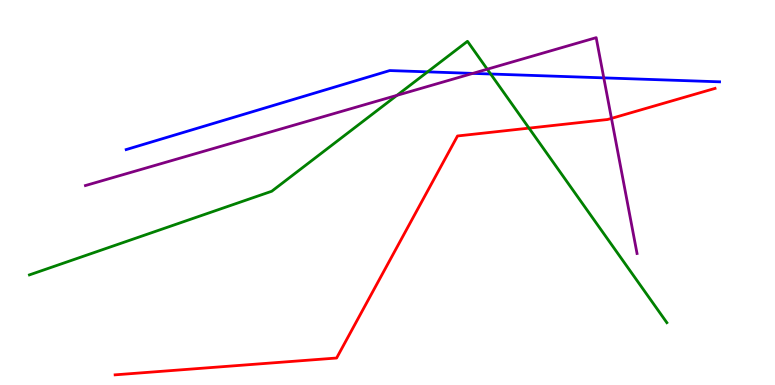[{'lines': ['blue', 'red'], 'intersections': []}, {'lines': ['green', 'red'], 'intersections': [{'x': 6.83, 'y': 6.67}]}, {'lines': ['purple', 'red'], 'intersections': [{'x': 7.89, 'y': 6.93}]}, {'lines': ['blue', 'green'], 'intersections': [{'x': 5.52, 'y': 8.13}, {'x': 6.33, 'y': 8.08}]}, {'lines': ['blue', 'purple'], 'intersections': [{'x': 6.1, 'y': 8.09}, {'x': 7.79, 'y': 7.98}]}, {'lines': ['green', 'purple'], 'intersections': [{'x': 5.12, 'y': 7.52}, {'x': 6.29, 'y': 8.2}]}]